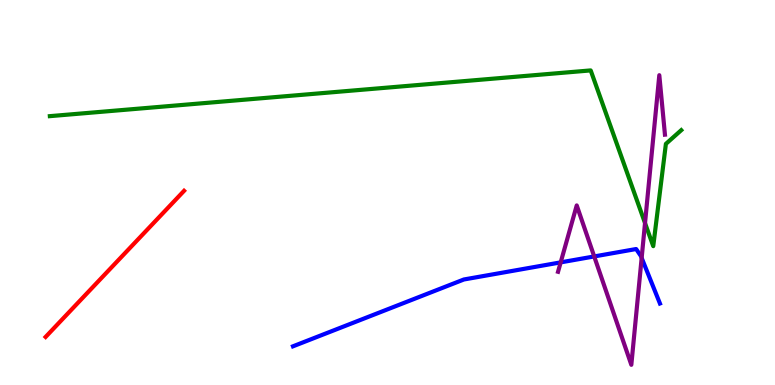[{'lines': ['blue', 'red'], 'intersections': []}, {'lines': ['green', 'red'], 'intersections': []}, {'lines': ['purple', 'red'], 'intersections': []}, {'lines': ['blue', 'green'], 'intersections': []}, {'lines': ['blue', 'purple'], 'intersections': [{'x': 7.23, 'y': 3.19}, {'x': 7.67, 'y': 3.34}, {'x': 8.28, 'y': 3.3}]}, {'lines': ['green', 'purple'], 'intersections': [{'x': 8.32, 'y': 4.21}]}]